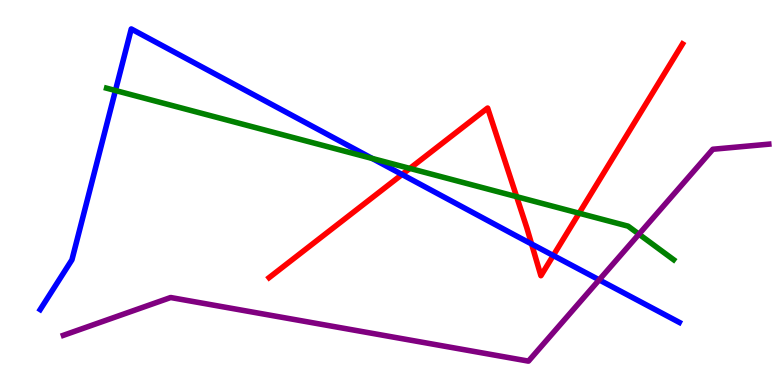[{'lines': ['blue', 'red'], 'intersections': [{'x': 5.19, 'y': 5.47}, {'x': 6.86, 'y': 3.66}, {'x': 7.14, 'y': 3.36}]}, {'lines': ['green', 'red'], 'intersections': [{'x': 5.29, 'y': 5.63}, {'x': 6.67, 'y': 4.89}, {'x': 7.47, 'y': 4.46}]}, {'lines': ['purple', 'red'], 'intersections': []}, {'lines': ['blue', 'green'], 'intersections': [{'x': 1.49, 'y': 7.65}, {'x': 4.8, 'y': 5.88}]}, {'lines': ['blue', 'purple'], 'intersections': [{'x': 7.73, 'y': 2.73}]}, {'lines': ['green', 'purple'], 'intersections': [{'x': 8.24, 'y': 3.92}]}]